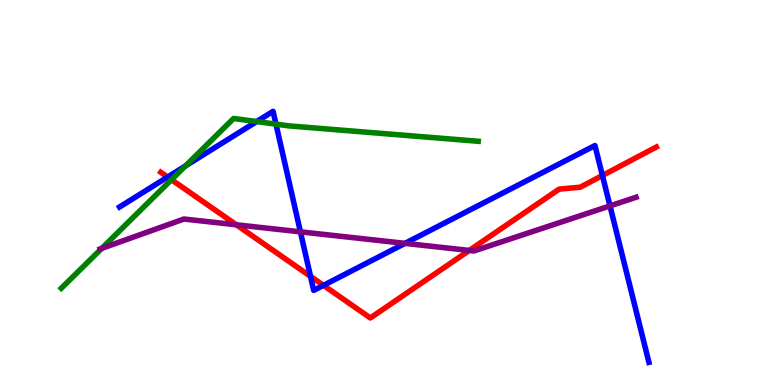[{'lines': ['blue', 'red'], 'intersections': [{'x': 2.16, 'y': 5.4}, {'x': 4.01, 'y': 2.82}, {'x': 4.17, 'y': 2.59}, {'x': 7.77, 'y': 5.44}]}, {'lines': ['green', 'red'], 'intersections': [{'x': 2.21, 'y': 5.33}]}, {'lines': ['purple', 'red'], 'intersections': [{'x': 3.05, 'y': 4.16}, {'x': 6.06, 'y': 3.49}]}, {'lines': ['blue', 'green'], 'intersections': [{'x': 2.39, 'y': 5.69}, {'x': 3.31, 'y': 6.84}, {'x': 3.56, 'y': 6.78}]}, {'lines': ['blue', 'purple'], 'intersections': [{'x': 3.88, 'y': 3.98}, {'x': 5.23, 'y': 3.68}, {'x': 7.87, 'y': 4.65}]}, {'lines': ['green', 'purple'], 'intersections': [{'x': 1.31, 'y': 3.55}]}]